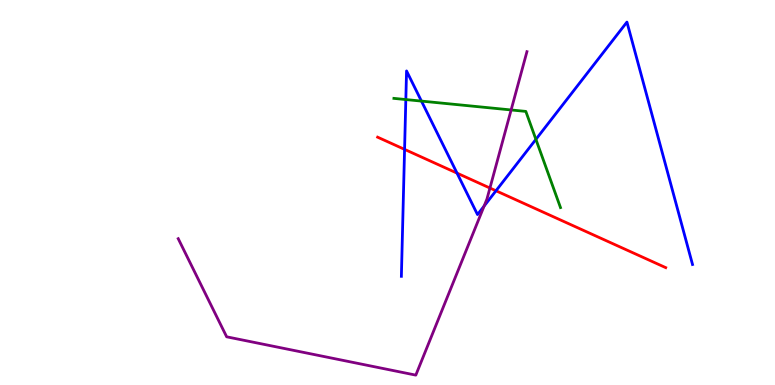[{'lines': ['blue', 'red'], 'intersections': [{'x': 5.22, 'y': 6.12}, {'x': 5.9, 'y': 5.5}, {'x': 6.4, 'y': 5.04}]}, {'lines': ['green', 'red'], 'intersections': []}, {'lines': ['purple', 'red'], 'intersections': [{'x': 6.32, 'y': 5.12}]}, {'lines': ['blue', 'green'], 'intersections': [{'x': 5.24, 'y': 7.41}, {'x': 5.44, 'y': 7.37}, {'x': 6.91, 'y': 6.38}]}, {'lines': ['blue', 'purple'], 'intersections': [{'x': 6.25, 'y': 4.65}]}, {'lines': ['green', 'purple'], 'intersections': [{'x': 6.6, 'y': 7.14}]}]